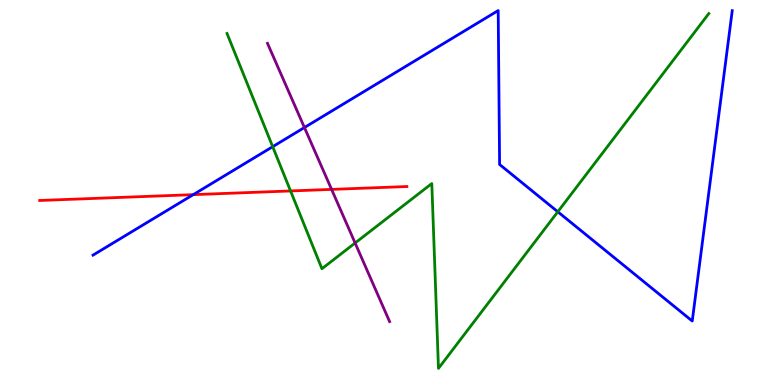[{'lines': ['blue', 'red'], 'intersections': [{'x': 2.49, 'y': 4.94}]}, {'lines': ['green', 'red'], 'intersections': [{'x': 3.75, 'y': 5.04}]}, {'lines': ['purple', 'red'], 'intersections': [{'x': 4.28, 'y': 5.08}]}, {'lines': ['blue', 'green'], 'intersections': [{'x': 3.52, 'y': 6.19}, {'x': 7.2, 'y': 4.5}]}, {'lines': ['blue', 'purple'], 'intersections': [{'x': 3.93, 'y': 6.69}]}, {'lines': ['green', 'purple'], 'intersections': [{'x': 4.58, 'y': 3.69}]}]